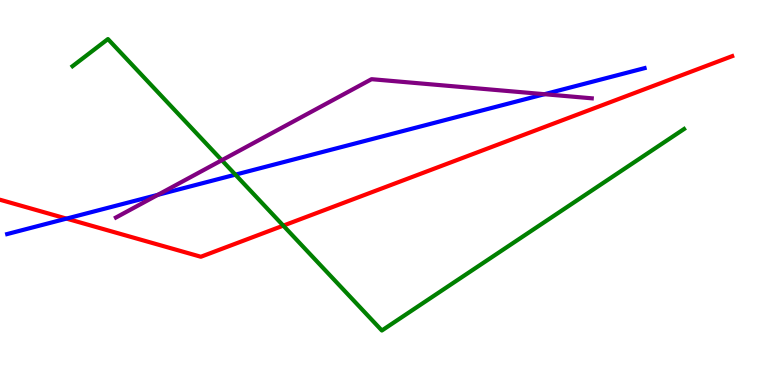[{'lines': ['blue', 'red'], 'intersections': [{'x': 0.858, 'y': 4.32}]}, {'lines': ['green', 'red'], 'intersections': [{'x': 3.66, 'y': 4.14}]}, {'lines': ['purple', 'red'], 'intersections': []}, {'lines': ['blue', 'green'], 'intersections': [{'x': 3.04, 'y': 5.46}]}, {'lines': ['blue', 'purple'], 'intersections': [{'x': 2.04, 'y': 4.94}, {'x': 7.03, 'y': 7.55}]}, {'lines': ['green', 'purple'], 'intersections': [{'x': 2.86, 'y': 5.84}]}]